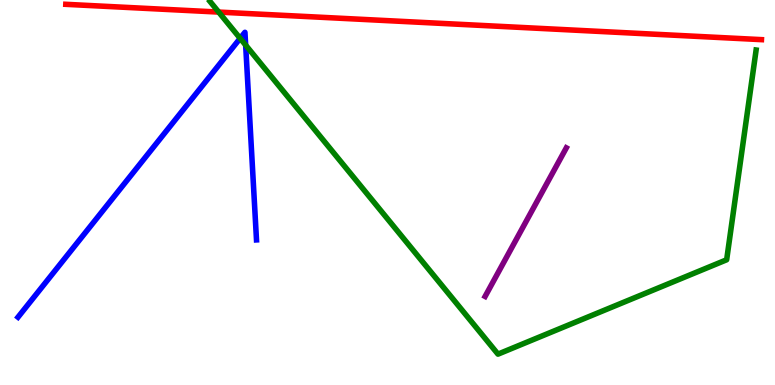[{'lines': ['blue', 'red'], 'intersections': []}, {'lines': ['green', 'red'], 'intersections': [{'x': 2.82, 'y': 9.69}]}, {'lines': ['purple', 'red'], 'intersections': []}, {'lines': ['blue', 'green'], 'intersections': [{'x': 3.1, 'y': 9.0}, {'x': 3.17, 'y': 8.83}]}, {'lines': ['blue', 'purple'], 'intersections': []}, {'lines': ['green', 'purple'], 'intersections': []}]